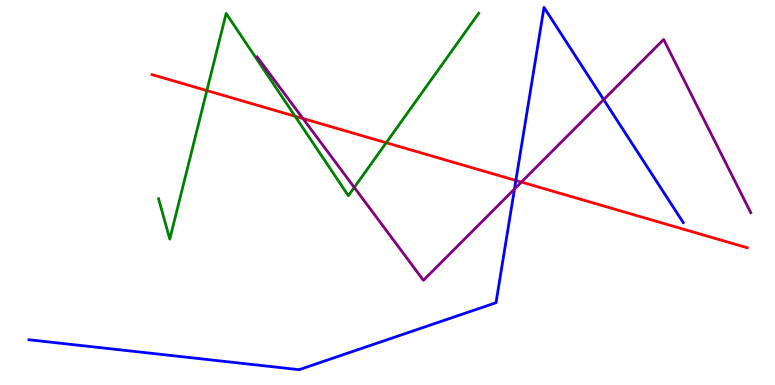[{'lines': ['blue', 'red'], 'intersections': [{'x': 6.66, 'y': 5.31}]}, {'lines': ['green', 'red'], 'intersections': [{'x': 2.67, 'y': 7.65}, {'x': 3.81, 'y': 6.98}, {'x': 4.98, 'y': 6.29}]}, {'lines': ['purple', 'red'], 'intersections': [{'x': 3.91, 'y': 6.92}, {'x': 6.73, 'y': 5.27}]}, {'lines': ['blue', 'green'], 'intersections': []}, {'lines': ['blue', 'purple'], 'intersections': [{'x': 6.64, 'y': 5.09}, {'x': 7.79, 'y': 7.41}]}, {'lines': ['green', 'purple'], 'intersections': [{'x': 4.57, 'y': 5.13}]}]